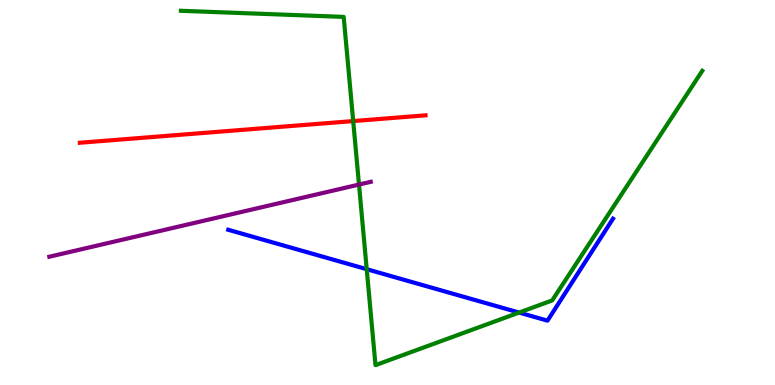[{'lines': ['blue', 'red'], 'intersections': []}, {'lines': ['green', 'red'], 'intersections': [{'x': 4.56, 'y': 6.86}]}, {'lines': ['purple', 'red'], 'intersections': []}, {'lines': ['blue', 'green'], 'intersections': [{'x': 4.73, 'y': 3.01}, {'x': 6.7, 'y': 1.88}]}, {'lines': ['blue', 'purple'], 'intersections': []}, {'lines': ['green', 'purple'], 'intersections': [{'x': 4.63, 'y': 5.21}]}]